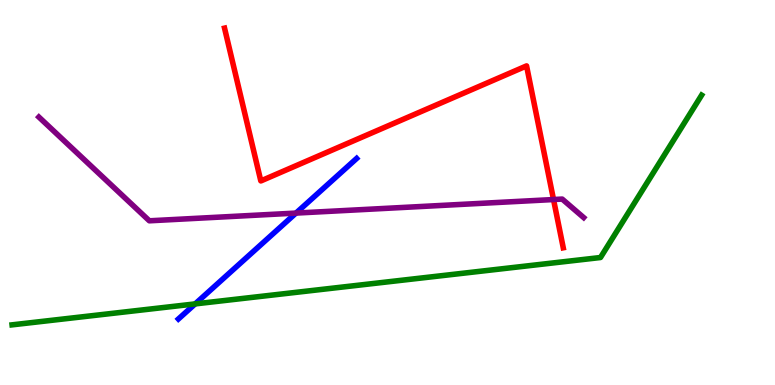[{'lines': ['blue', 'red'], 'intersections': []}, {'lines': ['green', 'red'], 'intersections': []}, {'lines': ['purple', 'red'], 'intersections': [{'x': 7.14, 'y': 4.82}]}, {'lines': ['blue', 'green'], 'intersections': [{'x': 2.52, 'y': 2.11}]}, {'lines': ['blue', 'purple'], 'intersections': [{'x': 3.82, 'y': 4.47}]}, {'lines': ['green', 'purple'], 'intersections': []}]